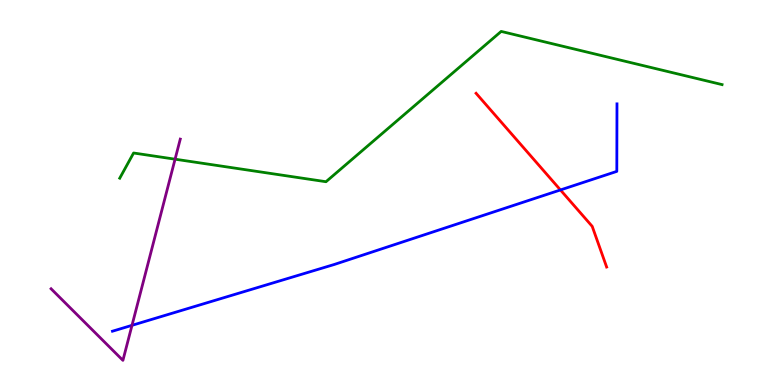[{'lines': ['blue', 'red'], 'intersections': [{'x': 7.23, 'y': 5.07}]}, {'lines': ['green', 'red'], 'intersections': []}, {'lines': ['purple', 'red'], 'intersections': []}, {'lines': ['blue', 'green'], 'intersections': []}, {'lines': ['blue', 'purple'], 'intersections': [{'x': 1.7, 'y': 1.55}]}, {'lines': ['green', 'purple'], 'intersections': [{'x': 2.26, 'y': 5.87}]}]